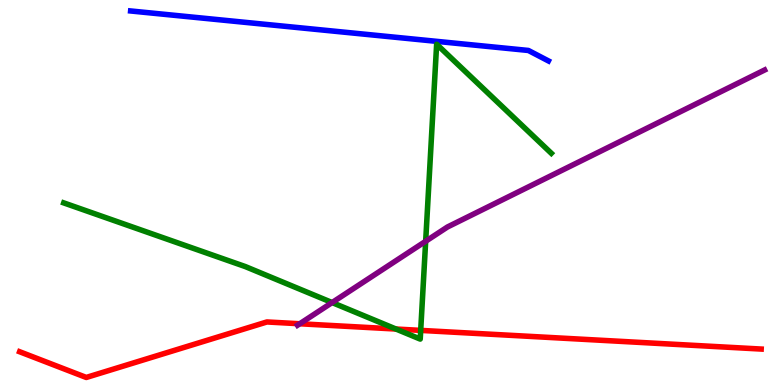[{'lines': ['blue', 'red'], 'intersections': []}, {'lines': ['green', 'red'], 'intersections': [{'x': 5.11, 'y': 1.45}, {'x': 5.43, 'y': 1.42}]}, {'lines': ['purple', 'red'], 'intersections': [{'x': 3.87, 'y': 1.59}]}, {'lines': ['blue', 'green'], 'intersections': []}, {'lines': ['blue', 'purple'], 'intersections': []}, {'lines': ['green', 'purple'], 'intersections': [{'x': 4.29, 'y': 2.14}, {'x': 5.49, 'y': 3.73}]}]